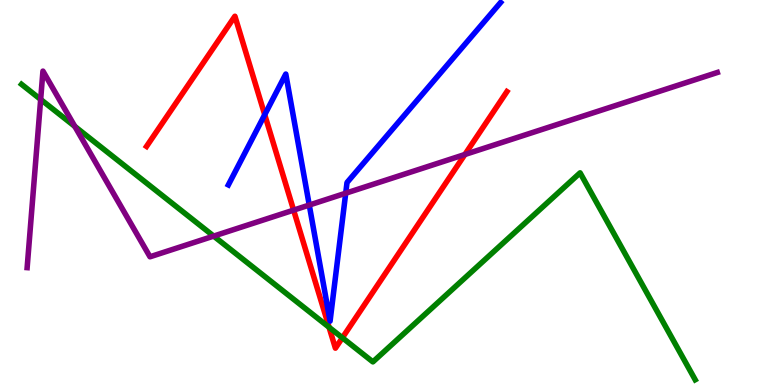[{'lines': ['blue', 'red'], 'intersections': [{'x': 3.42, 'y': 7.02}]}, {'lines': ['green', 'red'], 'intersections': [{'x': 4.25, 'y': 1.5}, {'x': 4.42, 'y': 1.23}]}, {'lines': ['purple', 'red'], 'intersections': [{'x': 3.79, 'y': 4.54}, {'x': 6.0, 'y': 5.99}]}, {'lines': ['blue', 'green'], 'intersections': []}, {'lines': ['blue', 'purple'], 'intersections': [{'x': 3.99, 'y': 4.67}, {'x': 4.46, 'y': 4.98}]}, {'lines': ['green', 'purple'], 'intersections': [{'x': 0.525, 'y': 7.42}, {'x': 0.965, 'y': 6.72}, {'x': 2.76, 'y': 3.87}]}]